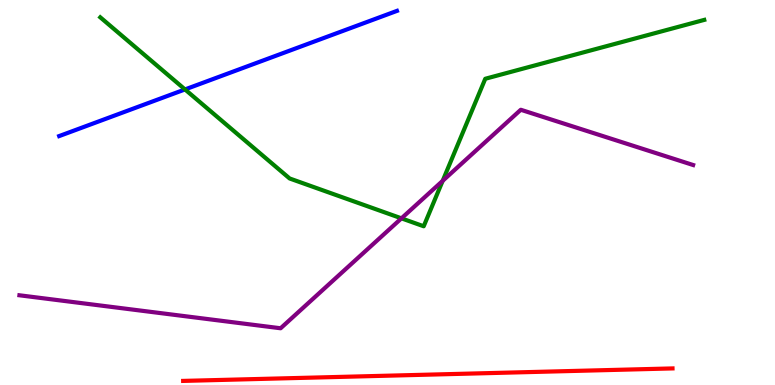[{'lines': ['blue', 'red'], 'intersections': []}, {'lines': ['green', 'red'], 'intersections': []}, {'lines': ['purple', 'red'], 'intersections': []}, {'lines': ['blue', 'green'], 'intersections': [{'x': 2.39, 'y': 7.68}]}, {'lines': ['blue', 'purple'], 'intersections': []}, {'lines': ['green', 'purple'], 'intersections': [{'x': 5.18, 'y': 4.33}, {'x': 5.71, 'y': 5.3}]}]